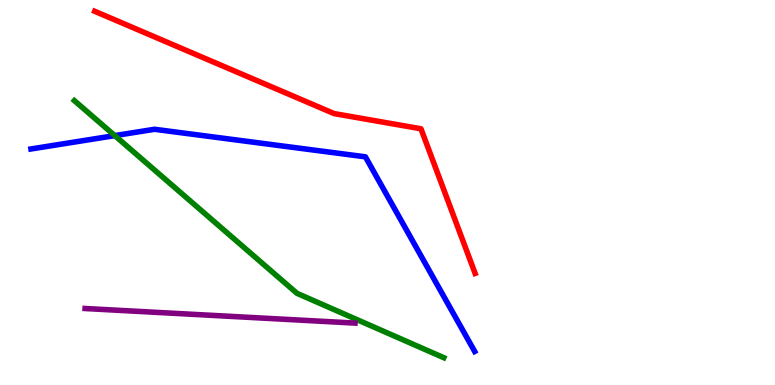[{'lines': ['blue', 'red'], 'intersections': []}, {'lines': ['green', 'red'], 'intersections': []}, {'lines': ['purple', 'red'], 'intersections': []}, {'lines': ['blue', 'green'], 'intersections': [{'x': 1.48, 'y': 6.48}]}, {'lines': ['blue', 'purple'], 'intersections': []}, {'lines': ['green', 'purple'], 'intersections': []}]